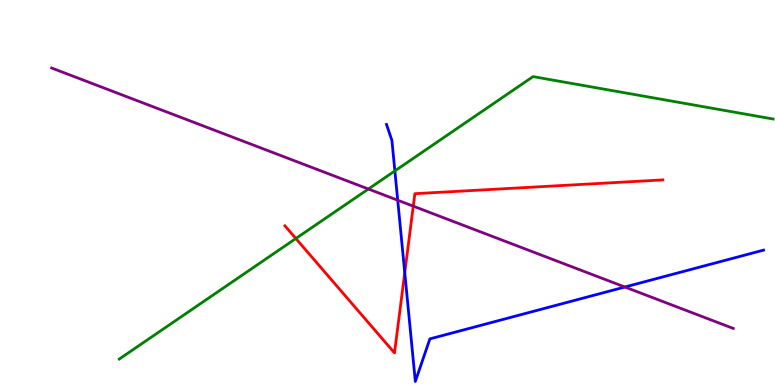[{'lines': ['blue', 'red'], 'intersections': [{'x': 5.22, 'y': 2.92}]}, {'lines': ['green', 'red'], 'intersections': [{'x': 3.82, 'y': 3.8}]}, {'lines': ['purple', 'red'], 'intersections': [{'x': 5.33, 'y': 4.65}]}, {'lines': ['blue', 'green'], 'intersections': [{'x': 5.1, 'y': 5.56}]}, {'lines': ['blue', 'purple'], 'intersections': [{'x': 5.13, 'y': 4.8}, {'x': 8.06, 'y': 2.55}]}, {'lines': ['green', 'purple'], 'intersections': [{'x': 4.75, 'y': 5.09}]}]